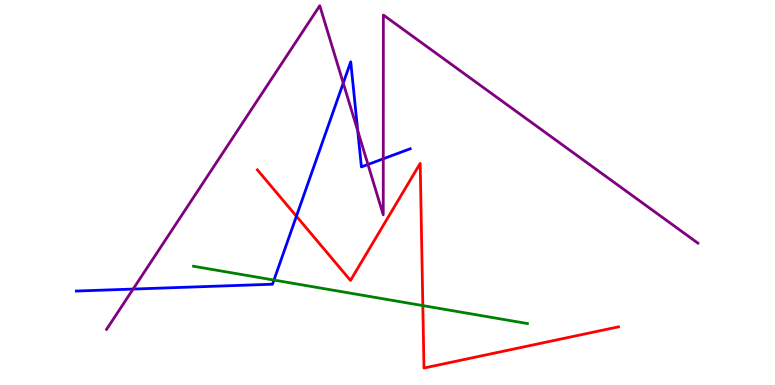[{'lines': ['blue', 'red'], 'intersections': [{'x': 3.82, 'y': 4.38}]}, {'lines': ['green', 'red'], 'intersections': [{'x': 5.46, 'y': 2.06}]}, {'lines': ['purple', 'red'], 'intersections': []}, {'lines': ['blue', 'green'], 'intersections': [{'x': 3.53, 'y': 2.73}]}, {'lines': ['blue', 'purple'], 'intersections': [{'x': 1.72, 'y': 2.49}, {'x': 4.43, 'y': 7.84}, {'x': 4.62, 'y': 6.6}, {'x': 4.75, 'y': 5.73}, {'x': 4.95, 'y': 5.88}]}, {'lines': ['green', 'purple'], 'intersections': []}]